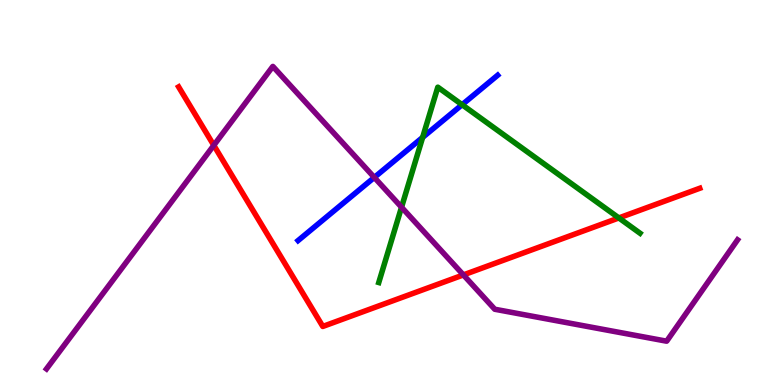[{'lines': ['blue', 'red'], 'intersections': []}, {'lines': ['green', 'red'], 'intersections': [{'x': 7.99, 'y': 4.34}]}, {'lines': ['purple', 'red'], 'intersections': [{'x': 2.76, 'y': 6.23}, {'x': 5.98, 'y': 2.86}]}, {'lines': ['blue', 'green'], 'intersections': [{'x': 5.45, 'y': 6.43}, {'x': 5.96, 'y': 7.28}]}, {'lines': ['blue', 'purple'], 'intersections': [{'x': 4.83, 'y': 5.39}]}, {'lines': ['green', 'purple'], 'intersections': [{'x': 5.18, 'y': 4.62}]}]